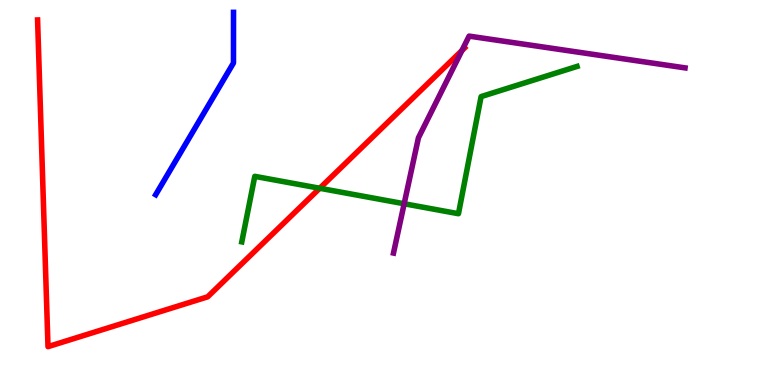[{'lines': ['blue', 'red'], 'intersections': []}, {'lines': ['green', 'red'], 'intersections': [{'x': 4.13, 'y': 5.11}]}, {'lines': ['purple', 'red'], 'intersections': [{'x': 5.96, 'y': 8.69}]}, {'lines': ['blue', 'green'], 'intersections': []}, {'lines': ['blue', 'purple'], 'intersections': []}, {'lines': ['green', 'purple'], 'intersections': [{'x': 5.22, 'y': 4.71}]}]